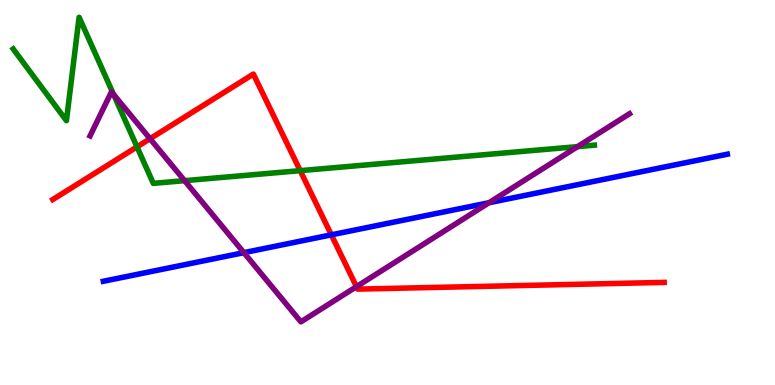[{'lines': ['blue', 'red'], 'intersections': [{'x': 4.28, 'y': 3.9}]}, {'lines': ['green', 'red'], 'intersections': [{'x': 1.77, 'y': 6.19}, {'x': 3.87, 'y': 5.57}]}, {'lines': ['purple', 'red'], 'intersections': [{'x': 1.94, 'y': 6.4}, {'x': 4.6, 'y': 2.55}]}, {'lines': ['blue', 'green'], 'intersections': []}, {'lines': ['blue', 'purple'], 'intersections': [{'x': 3.15, 'y': 3.44}, {'x': 6.31, 'y': 4.73}]}, {'lines': ['green', 'purple'], 'intersections': [{'x': 1.47, 'y': 7.55}, {'x': 2.38, 'y': 5.31}, {'x': 7.45, 'y': 6.19}]}]